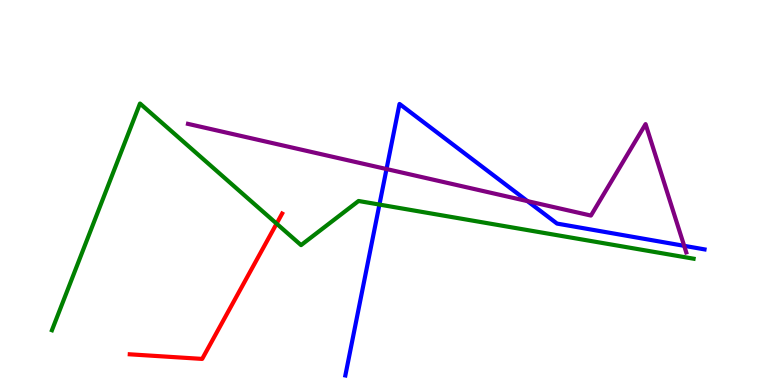[{'lines': ['blue', 'red'], 'intersections': []}, {'lines': ['green', 'red'], 'intersections': [{'x': 3.57, 'y': 4.19}]}, {'lines': ['purple', 'red'], 'intersections': []}, {'lines': ['blue', 'green'], 'intersections': [{'x': 4.9, 'y': 4.69}]}, {'lines': ['blue', 'purple'], 'intersections': [{'x': 4.99, 'y': 5.61}, {'x': 6.81, 'y': 4.78}, {'x': 8.83, 'y': 3.61}]}, {'lines': ['green', 'purple'], 'intersections': []}]